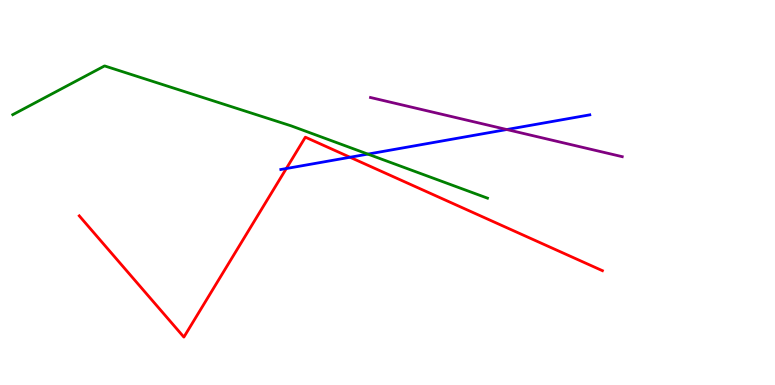[{'lines': ['blue', 'red'], 'intersections': [{'x': 3.69, 'y': 5.62}, {'x': 4.52, 'y': 5.92}]}, {'lines': ['green', 'red'], 'intersections': []}, {'lines': ['purple', 'red'], 'intersections': []}, {'lines': ['blue', 'green'], 'intersections': [{'x': 4.75, 'y': 6.0}]}, {'lines': ['blue', 'purple'], 'intersections': [{'x': 6.54, 'y': 6.64}]}, {'lines': ['green', 'purple'], 'intersections': []}]